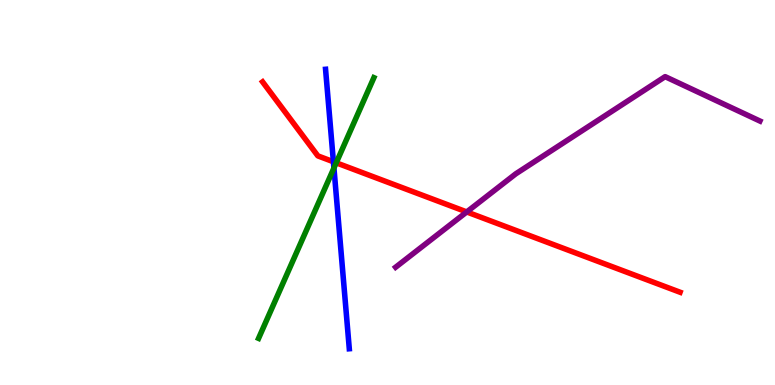[{'lines': ['blue', 'red'], 'intersections': [{'x': 4.3, 'y': 5.8}]}, {'lines': ['green', 'red'], 'intersections': [{'x': 4.34, 'y': 5.77}]}, {'lines': ['purple', 'red'], 'intersections': [{'x': 6.02, 'y': 4.5}]}, {'lines': ['blue', 'green'], 'intersections': [{'x': 4.31, 'y': 5.64}]}, {'lines': ['blue', 'purple'], 'intersections': []}, {'lines': ['green', 'purple'], 'intersections': []}]